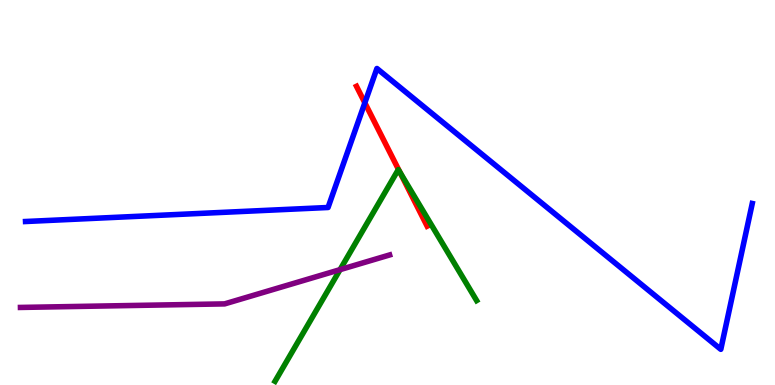[{'lines': ['blue', 'red'], 'intersections': [{'x': 4.71, 'y': 7.33}]}, {'lines': ['green', 'red'], 'intersections': [{'x': 5.16, 'y': 5.53}]}, {'lines': ['purple', 'red'], 'intersections': []}, {'lines': ['blue', 'green'], 'intersections': []}, {'lines': ['blue', 'purple'], 'intersections': []}, {'lines': ['green', 'purple'], 'intersections': [{'x': 4.39, 'y': 3.0}]}]